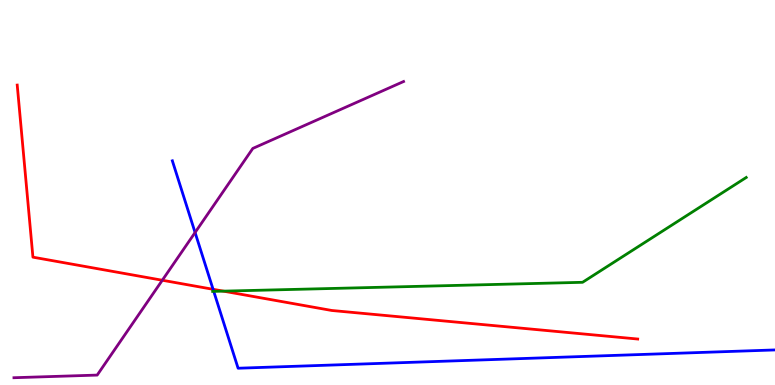[{'lines': ['blue', 'red'], 'intersections': [{'x': 2.75, 'y': 2.49}]}, {'lines': ['green', 'red'], 'intersections': [{'x': 2.88, 'y': 2.44}]}, {'lines': ['purple', 'red'], 'intersections': [{'x': 2.09, 'y': 2.72}]}, {'lines': ['blue', 'green'], 'intersections': [{'x': 2.76, 'y': 2.43}]}, {'lines': ['blue', 'purple'], 'intersections': [{'x': 2.52, 'y': 3.96}]}, {'lines': ['green', 'purple'], 'intersections': []}]